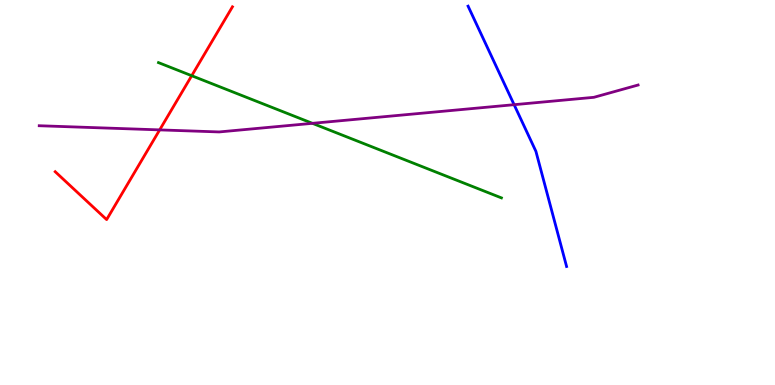[{'lines': ['blue', 'red'], 'intersections': []}, {'lines': ['green', 'red'], 'intersections': [{'x': 2.47, 'y': 8.03}]}, {'lines': ['purple', 'red'], 'intersections': [{'x': 2.06, 'y': 6.63}]}, {'lines': ['blue', 'green'], 'intersections': []}, {'lines': ['blue', 'purple'], 'intersections': [{'x': 6.63, 'y': 7.28}]}, {'lines': ['green', 'purple'], 'intersections': [{'x': 4.03, 'y': 6.8}]}]